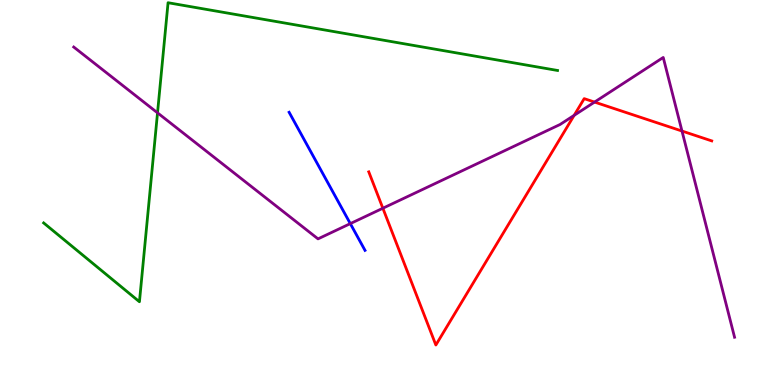[{'lines': ['blue', 'red'], 'intersections': []}, {'lines': ['green', 'red'], 'intersections': []}, {'lines': ['purple', 'red'], 'intersections': [{'x': 4.94, 'y': 4.59}, {'x': 7.41, 'y': 7.0}, {'x': 7.67, 'y': 7.35}, {'x': 8.8, 'y': 6.6}]}, {'lines': ['blue', 'green'], 'intersections': []}, {'lines': ['blue', 'purple'], 'intersections': [{'x': 4.52, 'y': 4.19}]}, {'lines': ['green', 'purple'], 'intersections': [{'x': 2.03, 'y': 7.07}]}]